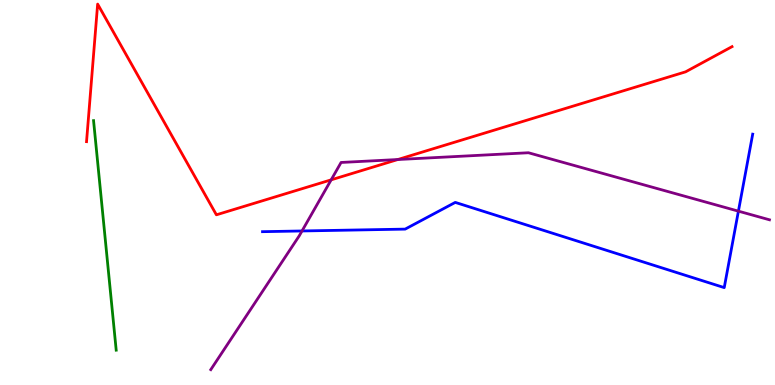[{'lines': ['blue', 'red'], 'intersections': []}, {'lines': ['green', 'red'], 'intersections': []}, {'lines': ['purple', 'red'], 'intersections': [{'x': 4.27, 'y': 5.33}, {'x': 5.13, 'y': 5.86}]}, {'lines': ['blue', 'green'], 'intersections': []}, {'lines': ['blue', 'purple'], 'intersections': [{'x': 3.9, 'y': 4.0}, {'x': 9.53, 'y': 4.52}]}, {'lines': ['green', 'purple'], 'intersections': []}]